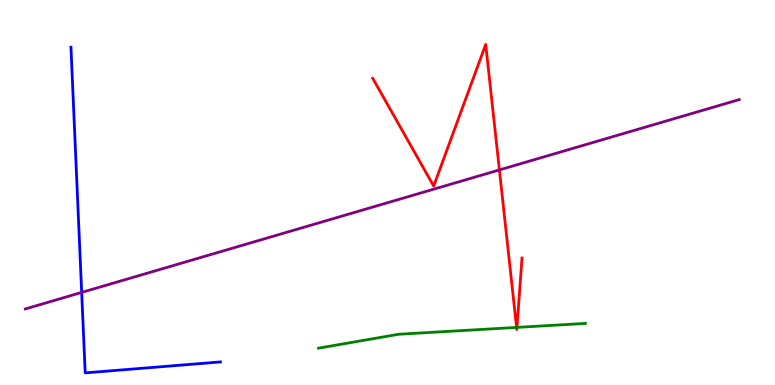[{'lines': ['blue', 'red'], 'intersections': []}, {'lines': ['green', 'red'], 'intersections': [{'x': 6.67, 'y': 1.5}, {'x': 6.67, 'y': 1.5}]}, {'lines': ['purple', 'red'], 'intersections': [{'x': 6.44, 'y': 5.59}]}, {'lines': ['blue', 'green'], 'intersections': []}, {'lines': ['blue', 'purple'], 'intersections': [{'x': 1.05, 'y': 2.4}]}, {'lines': ['green', 'purple'], 'intersections': []}]